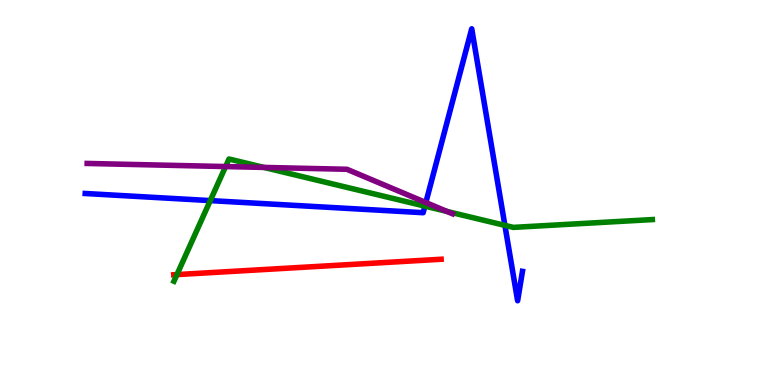[{'lines': ['blue', 'red'], 'intersections': []}, {'lines': ['green', 'red'], 'intersections': [{'x': 2.28, 'y': 2.87}]}, {'lines': ['purple', 'red'], 'intersections': []}, {'lines': ['blue', 'green'], 'intersections': [{'x': 2.71, 'y': 4.79}, {'x': 5.48, 'y': 4.65}, {'x': 6.51, 'y': 4.15}]}, {'lines': ['blue', 'purple'], 'intersections': [{'x': 5.49, 'y': 4.74}]}, {'lines': ['green', 'purple'], 'intersections': [{'x': 2.91, 'y': 5.67}, {'x': 3.41, 'y': 5.65}, {'x': 5.77, 'y': 4.51}]}]